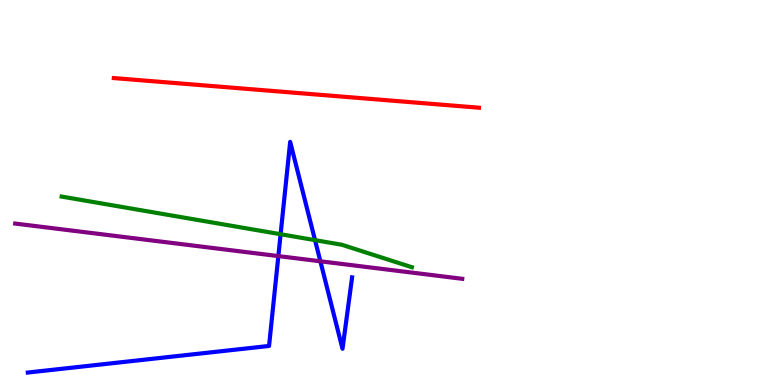[{'lines': ['blue', 'red'], 'intersections': []}, {'lines': ['green', 'red'], 'intersections': []}, {'lines': ['purple', 'red'], 'intersections': []}, {'lines': ['blue', 'green'], 'intersections': [{'x': 3.62, 'y': 3.92}, {'x': 4.06, 'y': 3.76}]}, {'lines': ['blue', 'purple'], 'intersections': [{'x': 3.59, 'y': 3.35}, {'x': 4.13, 'y': 3.21}]}, {'lines': ['green', 'purple'], 'intersections': []}]